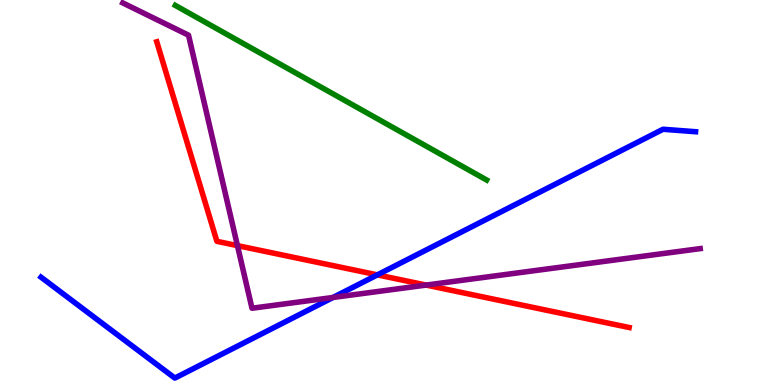[{'lines': ['blue', 'red'], 'intersections': [{'x': 4.87, 'y': 2.86}]}, {'lines': ['green', 'red'], 'intersections': []}, {'lines': ['purple', 'red'], 'intersections': [{'x': 3.06, 'y': 3.62}, {'x': 5.5, 'y': 2.6}]}, {'lines': ['blue', 'green'], 'intersections': []}, {'lines': ['blue', 'purple'], 'intersections': [{'x': 4.3, 'y': 2.27}]}, {'lines': ['green', 'purple'], 'intersections': []}]